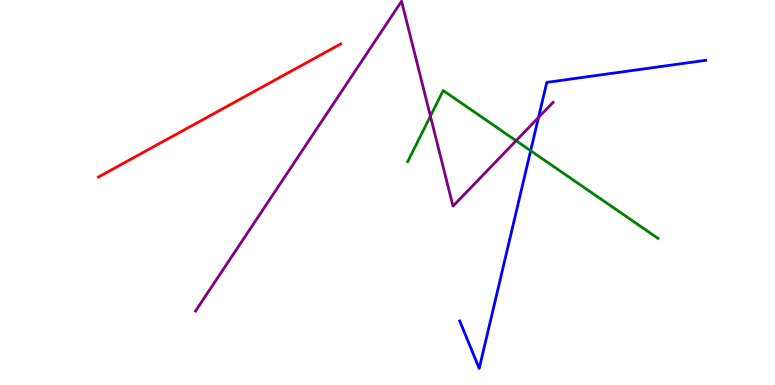[{'lines': ['blue', 'red'], 'intersections': []}, {'lines': ['green', 'red'], 'intersections': []}, {'lines': ['purple', 'red'], 'intersections': []}, {'lines': ['blue', 'green'], 'intersections': [{'x': 6.85, 'y': 6.09}]}, {'lines': ['blue', 'purple'], 'intersections': [{'x': 6.95, 'y': 6.95}]}, {'lines': ['green', 'purple'], 'intersections': [{'x': 5.55, 'y': 6.98}, {'x': 6.66, 'y': 6.35}]}]